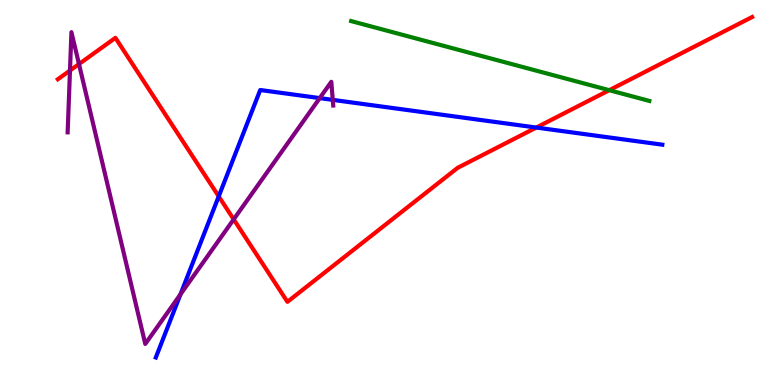[{'lines': ['blue', 'red'], 'intersections': [{'x': 2.82, 'y': 4.9}, {'x': 6.92, 'y': 6.69}]}, {'lines': ['green', 'red'], 'intersections': [{'x': 7.86, 'y': 7.66}]}, {'lines': ['purple', 'red'], 'intersections': [{'x': 0.903, 'y': 8.17}, {'x': 1.02, 'y': 8.34}, {'x': 3.02, 'y': 4.3}]}, {'lines': ['blue', 'green'], 'intersections': []}, {'lines': ['blue', 'purple'], 'intersections': [{'x': 2.33, 'y': 2.35}, {'x': 4.13, 'y': 7.45}, {'x': 4.29, 'y': 7.41}]}, {'lines': ['green', 'purple'], 'intersections': []}]